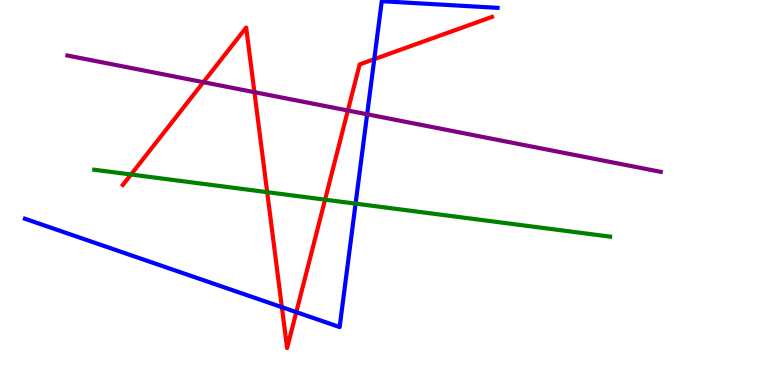[{'lines': ['blue', 'red'], 'intersections': [{'x': 3.64, 'y': 2.02}, {'x': 3.82, 'y': 1.89}, {'x': 4.83, 'y': 8.46}]}, {'lines': ['green', 'red'], 'intersections': [{'x': 1.69, 'y': 5.47}, {'x': 3.45, 'y': 5.01}, {'x': 4.19, 'y': 4.81}]}, {'lines': ['purple', 'red'], 'intersections': [{'x': 2.62, 'y': 7.87}, {'x': 3.28, 'y': 7.61}, {'x': 4.49, 'y': 7.13}]}, {'lines': ['blue', 'green'], 'intersections': [{'x': 4.59, 'y': 4.71}]}, {'lines': ['blue', 'purple'], 'intersections': [{'x': 4.74, 'y': 7.03}]}, {'lines': ['green', 'purple'], 'intersections': []}]